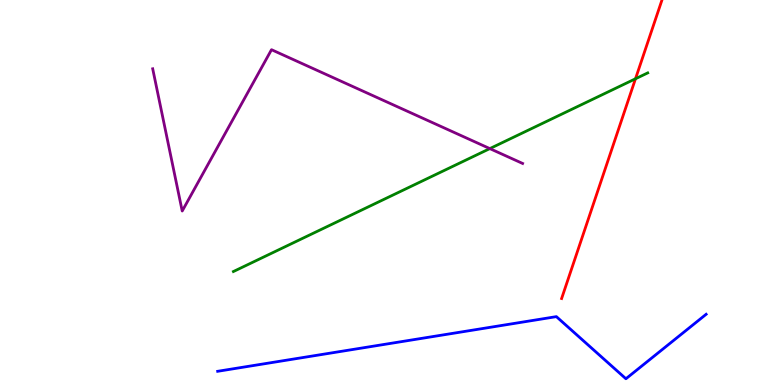[{'lines': ['blue', 'red'], 'intersections': []}, {'lines': ['green', 'red'], 'intersections': [{'x': 8.2, 'y': 7.95}]}, {'lines': ['purple', 'red'], 'intersections': []}, {'lines': ['blue', 'green'], 'intersections': []}, {'lines': ['blue', 'purple'], 'intersections': []}, {'lines': ['green', 'purple'], 'intersections': [{'x': 6.32, 'y': 6.14}]}]